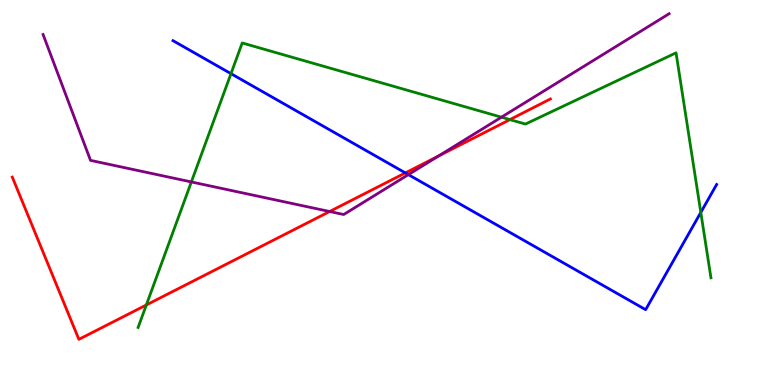[{'lines': ['blue', 'red'], 'intersections': [{'x': 5.23, 'y': 5.51}]}, {'lines': ['green', 'red'], 'intersections': [{'x': 1.89, 'y': 2.08}, {'x': 6.58, 'y': 6.89}]}, {'lines': ['purple', 'red'], 'intersections': [{'x': 4.25, 'y': 4.51}, {'x': 5.66, 'y': 5.95}]}, {'lines': ['blue', 'green'], 'intersections': [{'x': 2.98, 'y': 8.09}, {'x': 9.04, 'y': 4.48}]}, {'lines': ['blue', 'purple'], 'intersections': [{'x': 5.27, 'y': 5.46}]}, {'lines': ['green', 'purple'], 'intersections': [{'x': 2.47, 'y': 5.27}, {'x': 6.47, 'y': 6.96}]}]